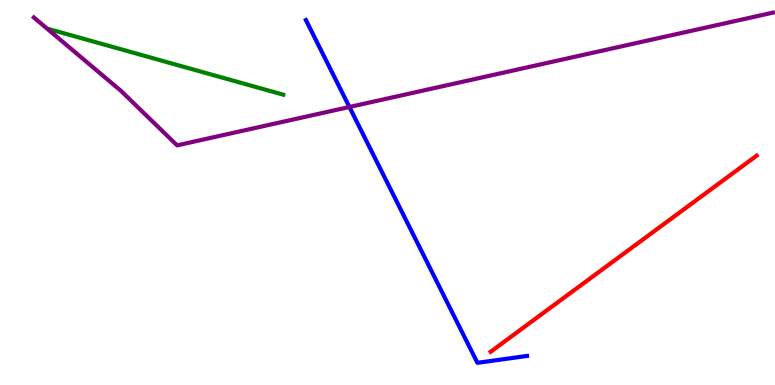[{'lines': ['blue', 'red'], 'intersections': []}, {'lines': ['green', 'red'], 'intersections': []}, {'lines': ['purple', 'red'], 'intersections': []}, {'lines': ['blue', 'green'], 'intersections': []}, {'lines': ['blue', 'purple'], 'intersections': [{'x': 4.51, 'y': 7.22}]}, {'lines': ['green', 'purple'], 'intersections': []}]